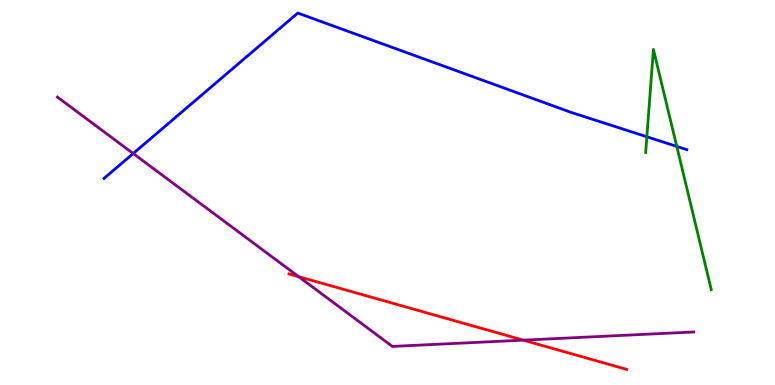[{'lines': ['blue', 'red'], 'intersections': []}, {'lines': ['green', 'red'], 'intersections': []}, {'lines': ['purple', 'red'], 'intersections': [{'x': 3.85, 'y': 2.81}, {'x': 6.75, 'y': 1.17}]}, {'lines': ['blue', 'green'], 'intersections': [{'x': 8.35, 'y': 6.45}, {'x': 8.73, 'y': 6.2}]}, {'lines': ['blue', 'purple'], 'intersections': [{'x': 1.72, 'y': 6.01}]}, {'lines': ['green', 'purple'], 'intersections': []}]